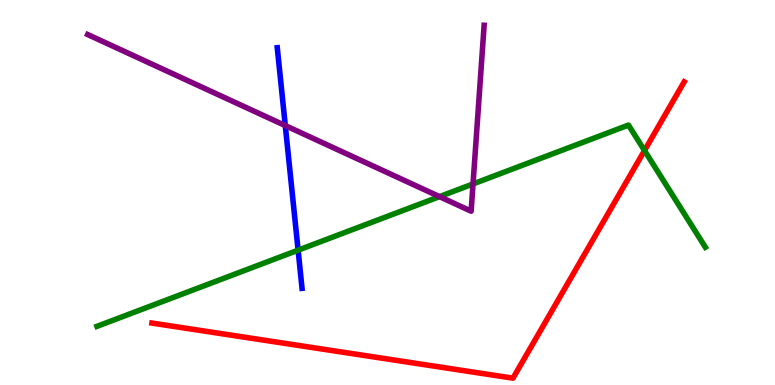[{'lines': ['blue', 'red'], 'intersections': []}, {'lines': ['green', 'red'], 'intersections': [{'x': 8.32, 'y': 6.09}]}, {'lines': ['purple', 'red'], 'intersections': []}, {'lines': ['blue', 'green'], 'intersections': [{'x': 3.85, 'y': 3.5}]}, {'lines': ['blue', 'purple'], 'intersections': [{'x': 3.68, 'y': 6.74}]}, {'lines': ['green', 'purple'], 'intersections': [{'x': 5.67, 'y': 4.89}, {'x': 6.1, 'y': 5.22}]}]